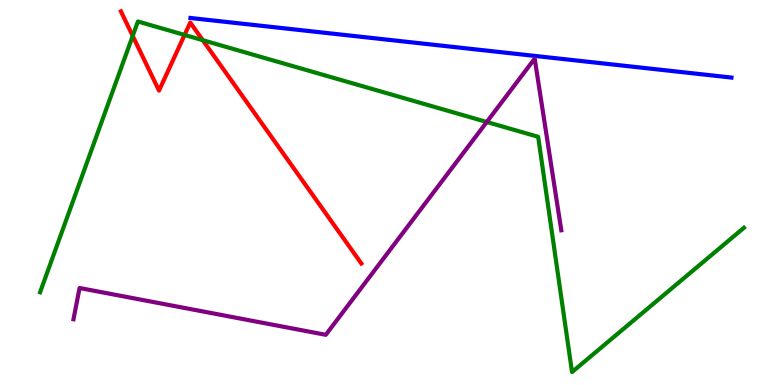[{'lines': ['blue', 'red'], 'intersections': []}, {'lines': ['green', 'red'], 'intersections': [{'x': 1.71, 'y': 9.07}, {'x': 2.38, 'y': 9.09}, {'x': 2.62, 'y': 8.96}]}, {'lines': ['purple', 'red'], 'intersections': []}, {'lines': ['blue', 'green'], 'intersections': []}, {'lines': ['blue', 'purple'], 'intersections': []}, {'lines': ['green', 'purple'], 'intersections': [{'x': 6.28, 'y': 6.83}]}]